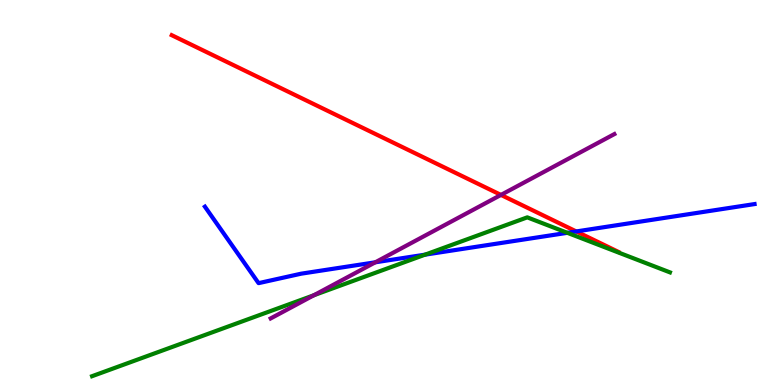[{'lines': ['blue', 'red'], 'intersections': [{'x': 7.44, 'y': 3.99}]}, {'lines': ['green', 'red'], 'intersections': []}, {'lines': ['purple', 'red'], 'intersections': [{'x': 6.46, 'y': 4.94}]}, {'lines': ['blue', 'green'], 'intersections': [{'x': 5.48, 'y': 3.39}, {'x': 7.32, 'y': 3.95}]}, {'lines': ['blue', 'purple'], 'intersections': [{'x': 4.84, 'y': 3.19}]}, {'lines': ['green', 'purple'], 'intersections': [{'x': 4.05, 'y': 2.33}]}]